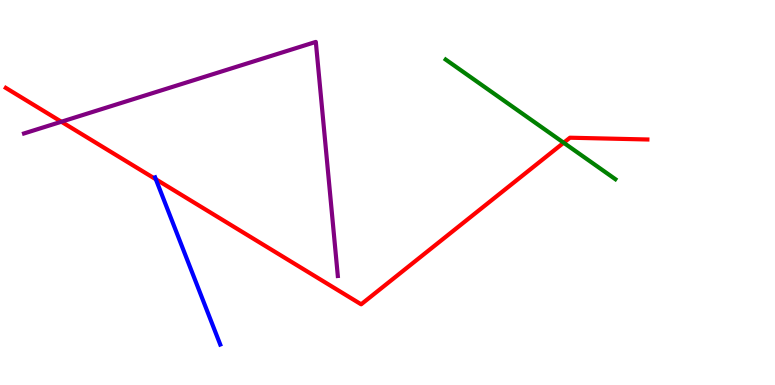[{'lines': ['blue', 'red'], 'intersections': [{'x': 2.01, 'y': 5.34}]}, {'lines': ['green', 'red'], 'intersections': [{'x': 7.27, 'y': 6.29}]}, {'lines': ['purple', 'red'], 'intersections': [{'x': 0.792, 'y': 6.84}]}, {'lines': ['blue', 'green'], 'intersections': []}, {'lines': ['blue', 'purple'], 'intersections': []}, {'lines': ['green', 'purple'], 'intersections': []}]